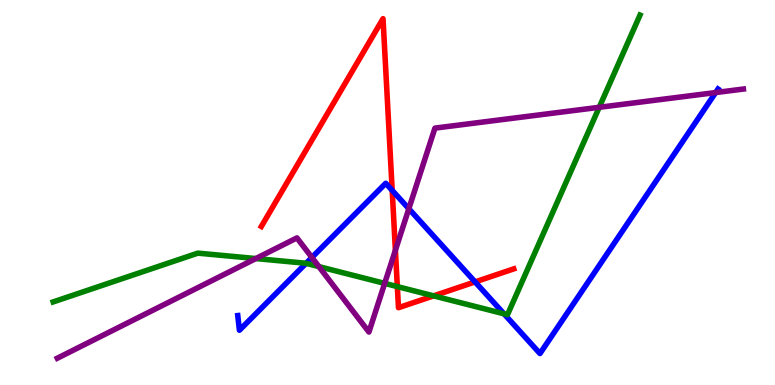[{'lines': ['blue', 'red'], 'intersections': [{'x': 5.06, 'y': 5.05}, {'x': 6.13, 'y': 2.68}]}, {'lines': ['green', 'red'], 'intersections': [{'x': 5.13, 'y': 2.56}, {'x': 5.6, 'y': 2.32}]}, {'lines': ['purple', 'red'], 'intersections': [{'x': 5.1, 'y': 3.5}]}, {'lines': ['blue', 'green'], 'intersections': [{'x': 3.95, 'y': 3.16}, {'x': 6.5, 'y': 1.85}]}, {'lines': ['blue', 'purple'], 'intersections': [{'x': 4.02, 'y': 3.31}, {'x': 5.28, 'y': 4.58}, {'x': 9.23, 'y': 7.6}]}, {'lines': ['green', 'purple'], 'intersections': [{'x': 3.3, 'y': 3.28}, {'x': 4.11, 'y': 3.08}, {'x': 4.96, 'y': 2.64}, {'x': 7.73, 'y': 7.21}]}]